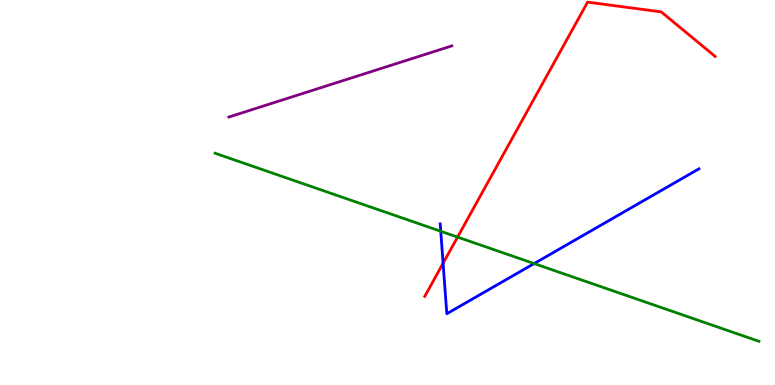[{'lines': ['blue', 'red'], 'intersections': [{'x': 5.72, 'y': 3.16}]}, {'lines': ['green', 'red'], 'intersections': [{'x': 5.9, 'y': 3.84}]}, {'lines': ['purple', 'red'], 'intersections': []}, {'lines': ['blue', 'green'], 'intersections': [{'x': 5.69, 'y': 3.99}, {'x': 6.89, 'y': 3.15}]}, {'lines': ['blue', 'purple'], 'intersections': []}, {'lines': ['green', 'purple'], 'intersections': []}]